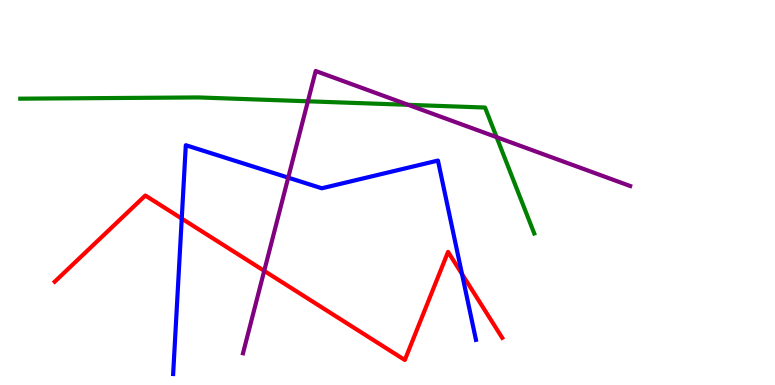[{'lines': ['blue', 'red'], 'intersections': [{'x': 2.35, 'y': 4.32}, {'x': 5.96, 'y': 2.88}]}, {'lines': ['green', 'red'], 'intersections': []}, {'lines': ['purple', 'red'], 'intersections': [{'x': 3.41, 'y': 2.96}]}, {'lines': ['blue', 'green'], 'intersections': []}, {'lines': ['blue', 'purple'], 'intersections': [{'x': 3.72, 'y': 5.39}]}, {'lines': ['green', 'purple'], 'intersections': [{'x': 3.97, 'y': 7.37}, {'x': 5.27, 'y': 7.28}, {'x': 6.41, 'y': 6.44}]}]